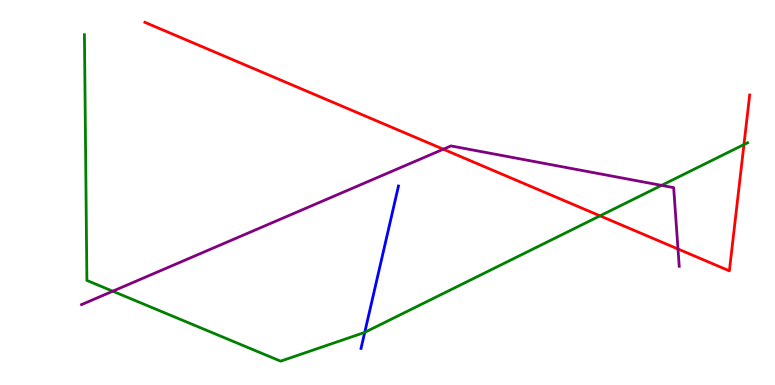[{'lines': ['blue', 'red'], 'intersections': []}, {'lines': ['green', 'red'], 'intersections': [{'x': 7.74, 'y': 4.39}, {'x': 9.6, 'y': 6.25}]}, {'lines': ['purple', 'red'], 'intersections': [{'x': 5.72, 'y': 6.12}, {'x': 8.75, 'y': 3.53}]}, {'lines': ['blue', 'green'], 'intersections': [{'x': 4.71, 'y': 1.37}]}, {'lines': ['blue', 'purple'], 'intersections': []}, {'lines': ['green', 'purple'], 'intersections': [{'x': 1.45, 'y': 2.44}, {'x': 8.54, 'y': 5.19}]}]